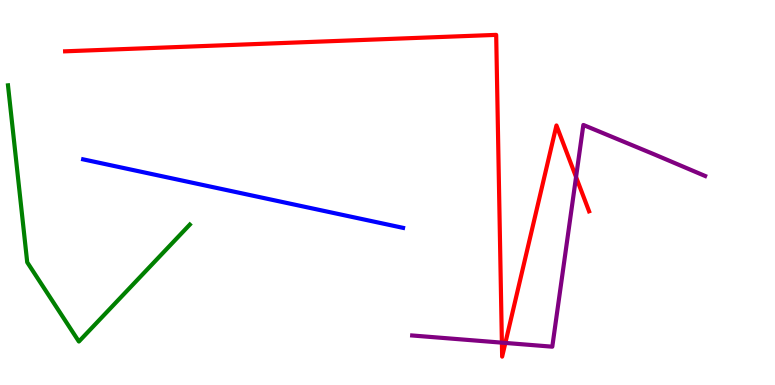[{'lines': ['blue', 'red'], 'intersections': []}, {'lines': ['green', 'red'], 'intersections': []}, {'lines': ['purple', 'red'], 'intersections': [{'x': 6.48, 'y': 1.1}, {'x': 6.52, 'y': 1.09}, {'x': 7.43, 'y': 5.4}]}, {'lines': ['blue', 'green'], 'intersections': []}, {'lines': ['blue', 'purple'], 'intersections': []}, {'lines': ['green', 'purple'], 'intersections': []}]